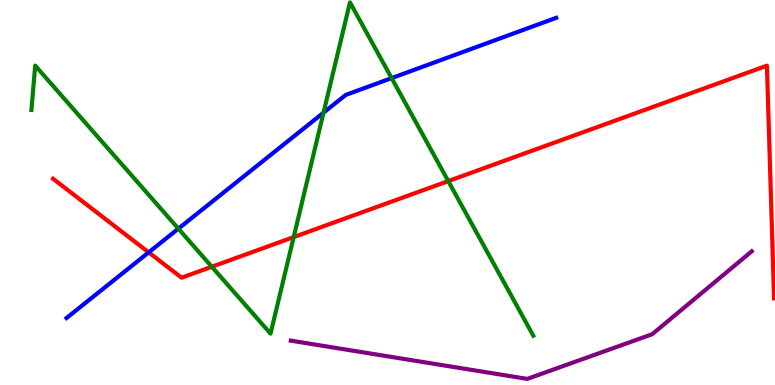[{'lines': ['blue', 'red'], 'intersections': [{'x': 1.92, 'y': 3.44}]}, {'lines': ['green', 'red'], 'intersections': [{'x': 2.73, 'y': 3.07}, {'x': 3.79, 'y': 3.84}, {'x': 5.78, 'y': 5.3}]}, {'lines': ['purple', 'red'], 'intersections': []}, {'lines': ['blue', 'green'], 'intersections': [{'x': 2.3, 'y': 4.06}, {'x': 4.17, 'y': 7.07}, {'x': 5.05, 'y': 7.97}]}, {'lines': ['blue', 'purple'], 'intersections': []}, {'lines': ['green', 'purple'], 'intersections': []}]